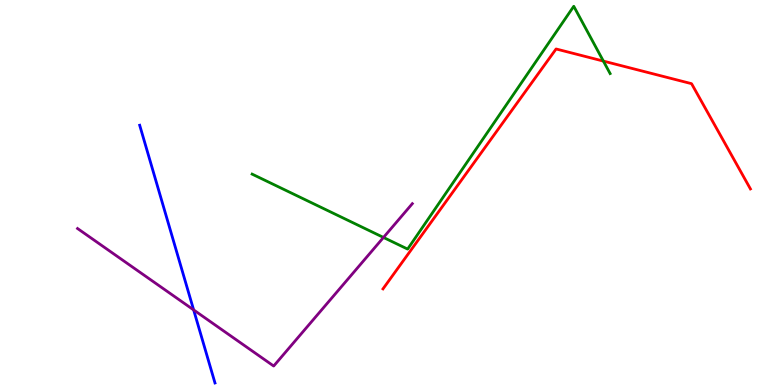[{'lines': ['blue', 'red'], 'intersections': []}, {'lines': ['green', 'red'], 'intersections': [{'x': 7.79, 'y': 8.41}]}, {'lines': ['purple', 'red'], 'intersections': []}, {'lines': ['blue', 'green'], 'intersections': []}, {'lines': ['blue', 'purple'], 'intersections': [{'x': 2.5, 'y': 1.95}]}, {'lines': ['green', 'purple'], 'intersections': [{'x': 4.95, 'y': 3.83}]}]